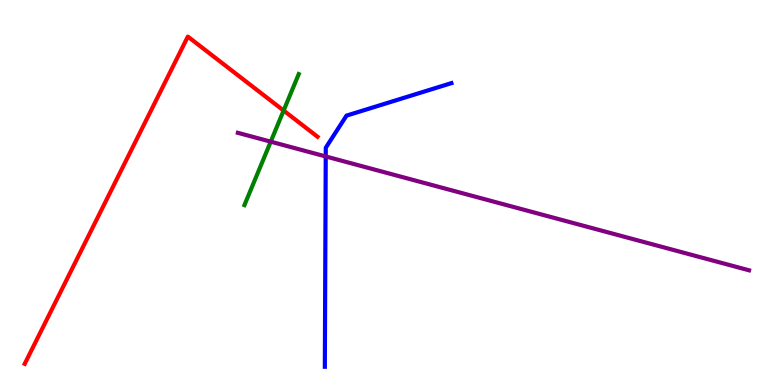[{'lines': ['blue', 'red'], 'intersections': []}, {'lines': ['green', 'red'], 'intersections': [{'x': 3.66, 'y': 7.13}]}, {'lines': ['purple', 'red'], 'intersections': []}, {'lines': ['blue', 'green'], 'intersections': []}, {'lines': ['blue', 'purple'], 'intersections': [{'x': 4.2, 'y': 5.94}]}, {'lines': ['green', 'purple'], 'intersections': [{'x': 3.49, 'y': 6.32}]}]